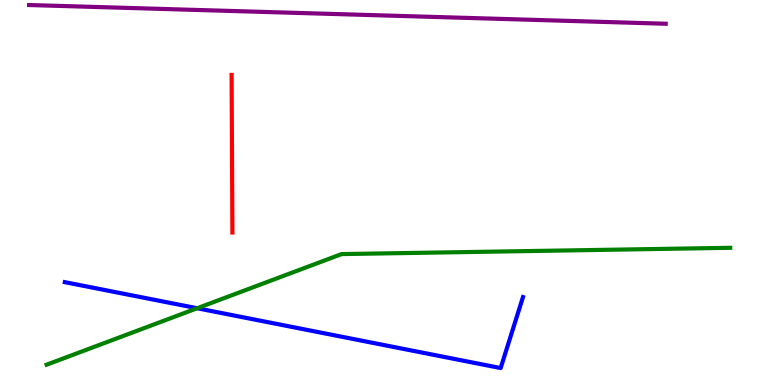[{'lines': ['blue', 'red'], 'intersections': []}, {'lines': ['green', 'red'], 'intersections': []}, {'lines': ['purple', 'red'], 'intersections': []}, {'lines': ['blue', 'green'], 'intersections': [{'x': 2.54, 'y': 1.99}]}, {'lines': ['blue', 'purple'], 'intersections': []}, {'lines': ['green', 'purple'], 'intersections': []}]